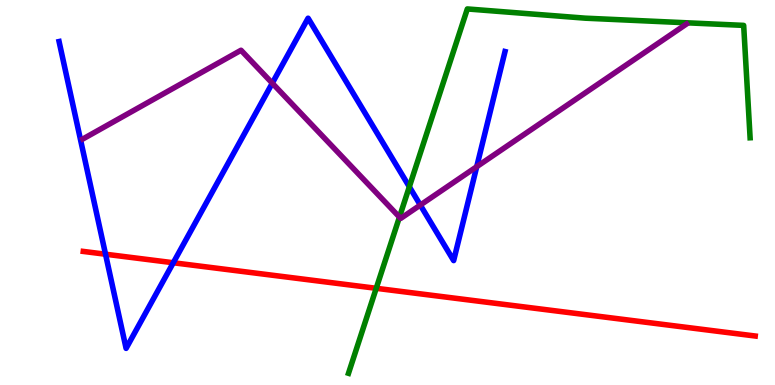[{'lines': ['blue', 'red'], 'intersections': [{'x': 1.36, 'y': 3.4}, {'x': 2.24, 'y': 3.18}]}, {'lines': ['green', 'red'], 'intersections': [{'x': 4.85, 'y': 2.51}]}, {'lines': ['purple', 'red'], 'intersections': []}, {'lines': ['blue', 'green'], 'intersections': [{'x': 5.28, 'y': 5.15}]}, {'lines': ['blue', 'purple'], 'intersections': [{'x': 3.51, 'y': 7.84}, {'x': 5.42, 'y': 4.67}, {'x': 6.15, 'y': 5.67}]}, {'lines': ['green', 'purple'], 'intersections': [{'x': 5.15, 'y': 4.36}]}]